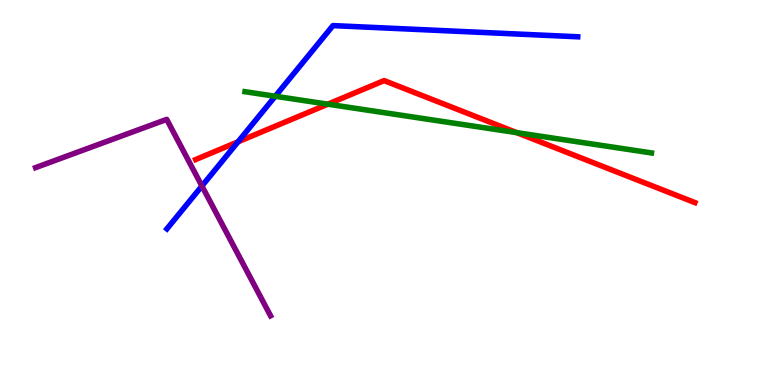[{'lines': ['blue', 'red'], 'intersections': [{'x': 3.07, 'y': 6.32}]}, {'lines': ['green', 'red'], 'intersections': [{'x': 4.23, 'y': 7.29}, {'x': 6.67, 'y': 6.56}]}, {'lines': ['purple', 'red'], 'intersections': []}, {'lines': ['blue', 'green'], 'intersections': [{'x': 3.55, 'y': 7.5}]}, {'lines': ['blue', 'purple'], 'intersections': [{'x': 2.61, 'y': 5.17}]}, {'lines': ['green', 'purple'], 'intersections': []}]